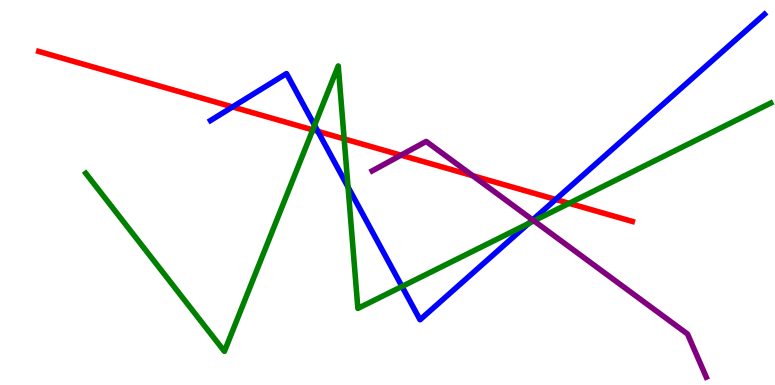[{'lines': ['blue', 'red'], 'intersections': [{'x': 3.0, 'y': 7.22}, {'x': 4.1, 'y': 6.59}, {'x': 7.17, 'y': 4.82}]}, {'lines': ['green', 'red'], 'intersections': [{'x': 4.04, 'y': 6.63}, {'x': 4.44, 'y': 6.39}, {'x': 7.34, 'y': 4.72}]}, {'lines': ['purple', 'red'], 'intersections': [{'x': 5.17, 'y': 5.97}, {'x': 6.1, 'y': 5.44}]}, {'lines': ['blue', 'green'], 'intersections': [{'x': 4.06, 'y': 6.74}, {'x': 4.49, 'y': 5.14}, {'x': 5.19, 'y': 2.56}, {'x': 6.82, 'y': 4.19}]}, {'lines': ['blue', 'purple'], 'intersections': [{'x': 6.87, 'y': 4.29}]}, {'lines': ['green', 'purple'], 'intersections': [{'x': 6.89, 'y': 4.26}]}]